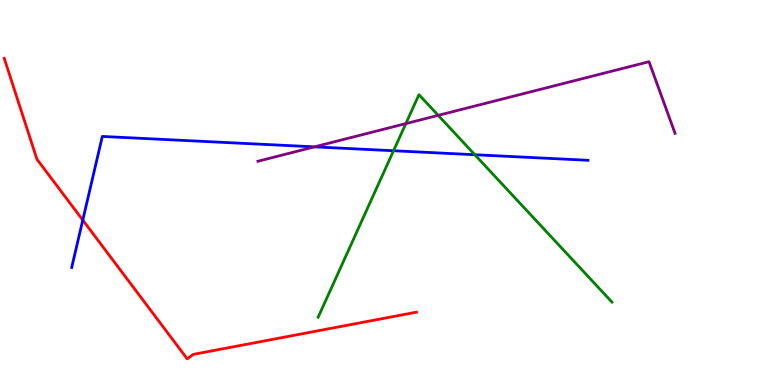[{'lines': ['blue', 'red'], 'intersections': [{'x': 1.07, 'y': 4.28}]}, {'lines': ['green', 'red'], 'intersections': []}, {'lines': ['purple', 'red'], 'intersections': []}, {'lines': ['blue', 'green'], 'intersections': [{'x': 5.08, 'y': 6.08}, {'x': 6.13, 'y': 5.98}]}, {'lines': ['blue', 'purple'], 'intersections': [{'x': 4.06, 'y': 6.19}]}, {'lines': ['green', 'purple'], 'intersections': [{'x': 5.24, 'y': 6.79}, {'x': 5.65, 'y': 7.0}]}]